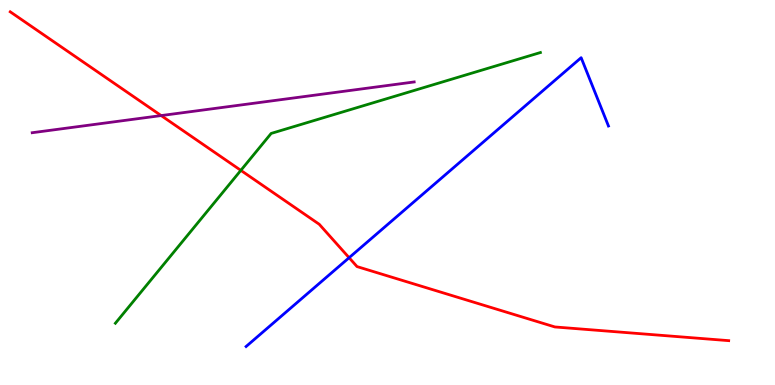[{'lines': ['blue', 'red'], 'intersections': [{'x': 4.5, 'y': 3.31}]}, {'lines': ['green', 'red'], 'intersections': [{'x': 3.11, 'y': 5.57}]}, {'lines': ['purple', 'red'], 'intersections': [{'x': 2.08, 'y': 7.0}]}, {'lines': ['blue', 'green'], 'intersections': []}, {'lines': ['blue', 'purple'], 'intersections': []}, {'lines': ['green', 'purple'], 'intersections': []}]